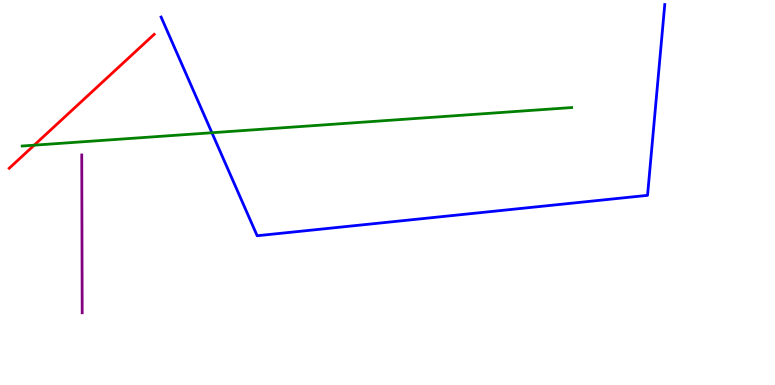[{'lines': ['blue', 'red'], 'intersections': []}, {'lines': ['green', 'red'], 'intersections': [{'x': 0.441, 'y': 6.23}]}, {'lines': ['purple', 'red'], 'intersections': []}, {'lines': ['blue', 'green'], 'intersections': [{'x': 2.73, 'y': 6.55}]}, {'lines': ['blue', 'purple'], 'intersections': []}, {'lines': ['green', 'purple'], 'intersections': []}]